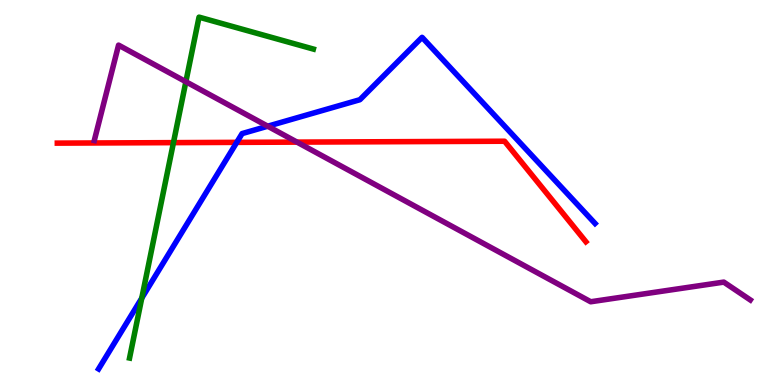[{'lines': ['blue', 'red'], 'intersections': [{'x': 3.05, 'y': 6.3}]}, {'lines': ['green', 'red'], 'intersections': [{'x': 2.24, 'y': 6.3}]}, {'lines': ['purple', 'red'], 'intersections': [{'x': 3.83, 'y': 6.31}]}, {'lines': ['blue', 'green'], 'intersections': [{'x': 1.83, 'y': 2.26}]}, {'lines': ['blue', 'purple'], 'intersections': [{'x': 3.45, 'y': 6.72}]}, {'lines': ['green', 'purple'], 'intersections': [{'x': 2.4, 'y': 7.88}]}]